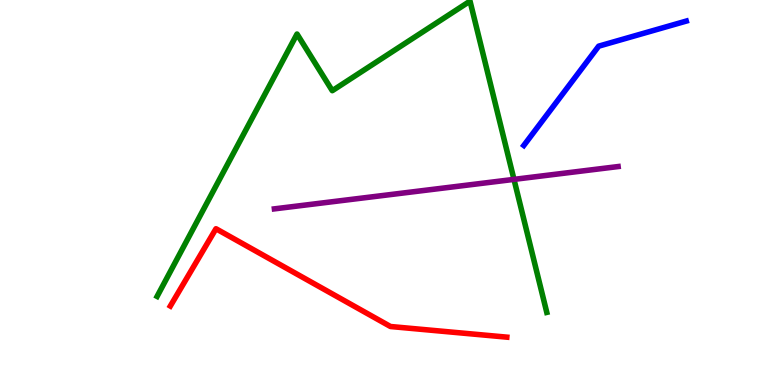[{'lines': ['blue', 'red'], 'intersections': []}, {'lines': ['green', 'red'], 'intersections': []}, {'lines': ['purple', 'red'], 'intersections': []}, {'lines': ['blue', 'green'], 'intersections': []}, {'lines': ['blue', 'purple'], 'intersections': []}, {'lines': ['green', 'purple'], 'intersections': [{'x': 6.63, 'y': 5.34}]}]